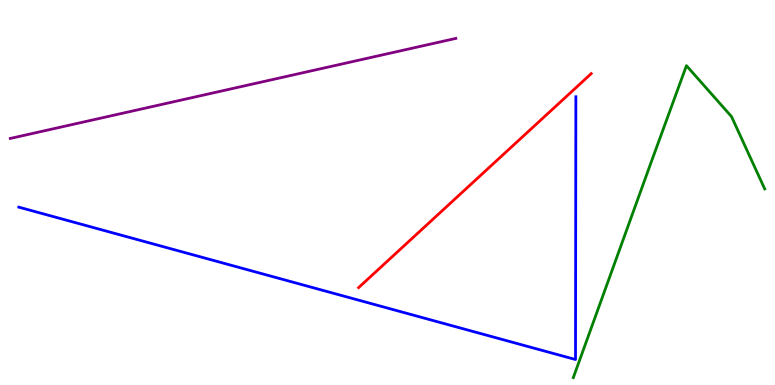[{'lines': ['blue', 'red'], 'intersections': []}, {'lines': ['green', 'red'], 'intersections': []}, {'lines': ['purple', 'red'], 'intersections': []}, {'lines': ['blue', 'green'], 'intersections': []}, {'lines': ['blue', 'purple'], 'intersections': []}, {'lines': ['green', 'purple'], 'intersections': []}]